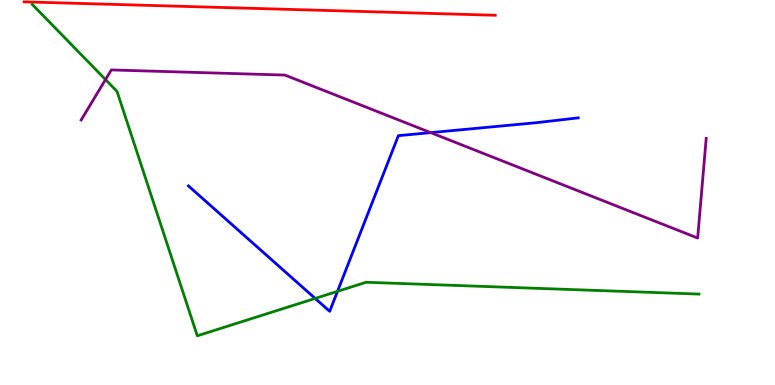[{'lines': ['blue', 'red'], 'intersections': []}, {'lines': ['green', 'red'], 'intersections': []}, {'lines': ['purple', 'red'], 'intersections': []}, {'lines': ['blue', 'green'], 'intersections': [{'x': 4.07, 'y': 2.25}, {'x': 4.35, 'y': 2.43}]}, {'lines': ['blue', 'purple'], 'intersections': [{'x': 5.56, 'y': 6.56}]}, {'lines': ['green', 'purple'], 'intersections': [{'x': 1.36, 'y': 7.93}]}]